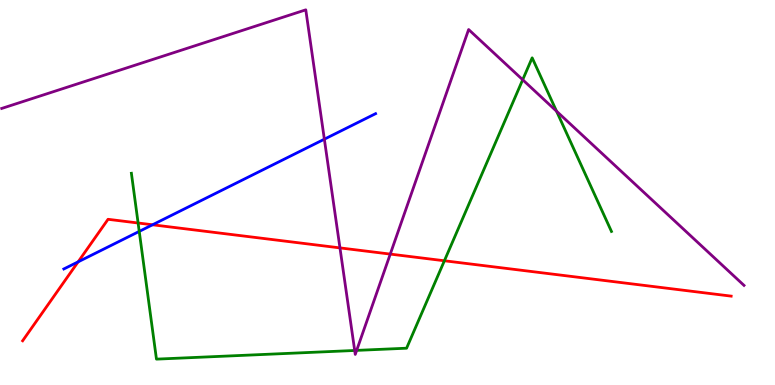[{'lines': ['blue', 'red'], 'intersections': [{'x': 1.01, 'y': 3.2}, {'x': 1.97, 'y': 4.16}]}, {'lines': ['green', 'red'], 'intersections': [{'x': 1.78, 'y': 4.21}, {'x': 5.73, 'y': 3.23}]}, {'lines': ['purple', 'red'], 'intersections': [{'x': 4.39, 'y': 3.56}, {'x': 5.04, 'y': 3.4}]}, {'lines': ['blue', 'green'], 'intersections': [{'x': 1.8, 'y': 3.99}]}, {'lines': ['blue', 'purple'], 'intersections': [{'x': 4.19, 'y': 6.38}]}, {'lines': ['green', 'purple'], 'intersections': [{'x': 4.58, 'y': 0.897}, {'x': 4.6, 'y': 0.899}, {'x': 6.74, 'y': 7.93}, {'x': 7.18, 'y': 7.11}]}]